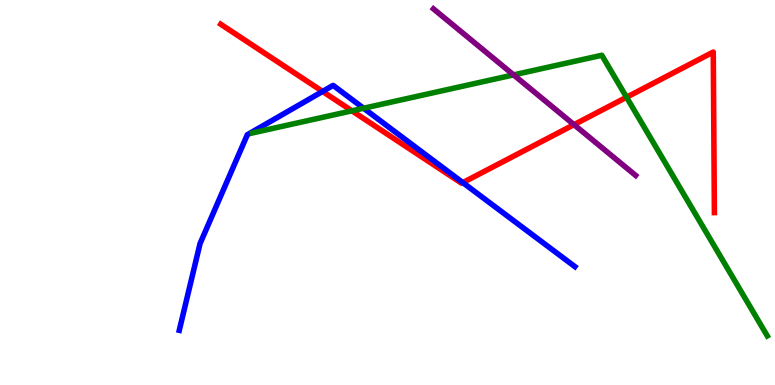[{'lines': ['blue', 'red'], 'intersections': [{'x': 4.16, 'y': 7.62}, {'x': 5.97, 'y': 5.26}]}, {'lines': ['green', 'red'], 'intersections': [{'x': 4.54, 'y': 7.12}, {'x': 8.08, 'y': 7.47}]}, {'lines': ['purple', 'red'], 'intersections': [{'x': 7.41, 'y': 6.76}]}, {'lines': ['blue', 'green'], 'intersections': [{'x': 4.69, 'y': 7.19}]}, {'lines': ['blue', 'purple'], 'intersections': []}, {'lines': ['green', 'purple'], 'intersections': [{'x': 6.63, 'y': 8.05}]}]